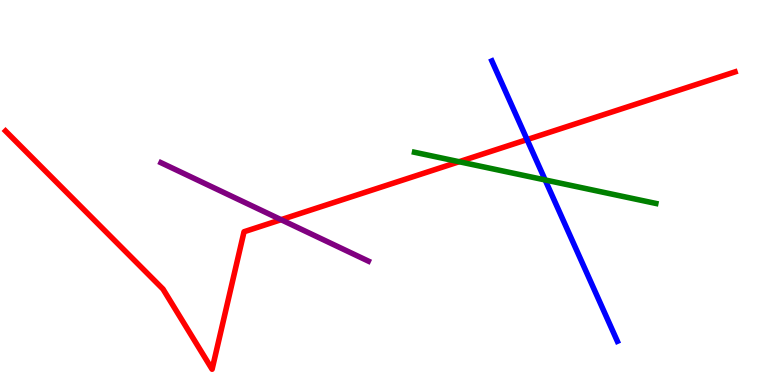[{'lines': ['blue', 'red'], 'intersections': [{'x': 6.8, 'y': 6.37}]}, {'lines': ['green', 'red'], 'intersections': [{'x': 5.92, 'y': 5.8}]}, {'lines': ['purple', 'red'], 'intersections': [{'x': 3.63, 'y': 4.29}]}, {'lines': ['blue', 'green'], 'intersections': [{'x': 7.03, 'y': 5.33}]}, {'lines': ['blue', 'purple'], 'intersections': []}, {'lines': ['green', 'purple'], 'intersections': []}]